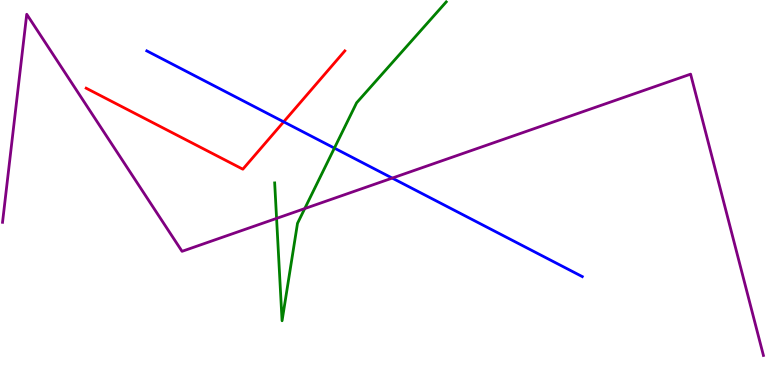[{'lines': ['blue', 'red'], 'intersections': [{'x': 3.66, 'y': 6.84}]}, {'lines': ['green', 'red'], 'intersections': []}, {'lines': ['purple', 'red'], 'intersections': []}, {'lines': ['blue', 'green'], 'intersections': [{'x': 4.31, 'y': 6.15}]}, {'lines': ['blue', 'purple'], 'intersections': [{'x': 5.06, 'y': 5.37}]}, {'lines': ['green', 'purple'], 'intersections': [{'x': 3.57, 'y': 4.33}, {'x': 3.93, 'y': 4.58}]}]